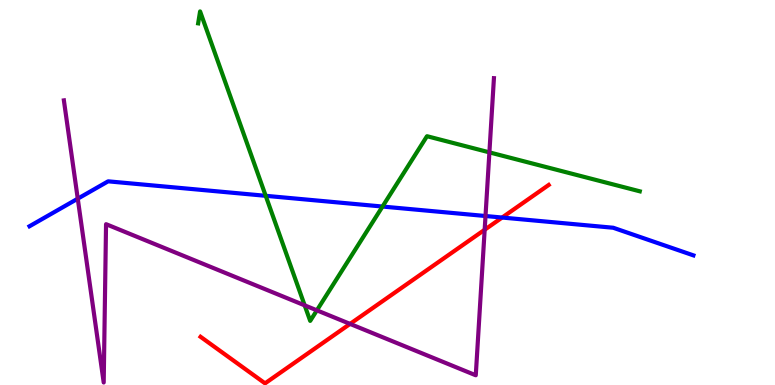[{'lines': ['blue', 'red'], 'intersections': [{'x': 6.48, 'y': 4.35}]}, {'lines': ['green', 'red'], 'intersections': []}, {'lines': ['purple', 'red'], 'intersections': [{'x': 4.52, 'y': 1.59}, {'x': 6.25, 'y': 4.03}]}, {'lines': ['blue', 'green'], 'intersections': [{'x': 3.43, 'y': 4.91}, {'x': 4.94, 'y': 4.64}]}, {'lines': ['blue', 'purple'], 'intersections': [{'x': 1.0, 'y': 4.84}, {'x': 6.26, 'y': 4.39}]}, {'lines': ['green', 'purple'], 'intersections': [{'x': 3.93, 'y': 2.07}, {'x': 4.09, 'y': 1.94}, {'x': 6.31, 'y': 6.04}]}]